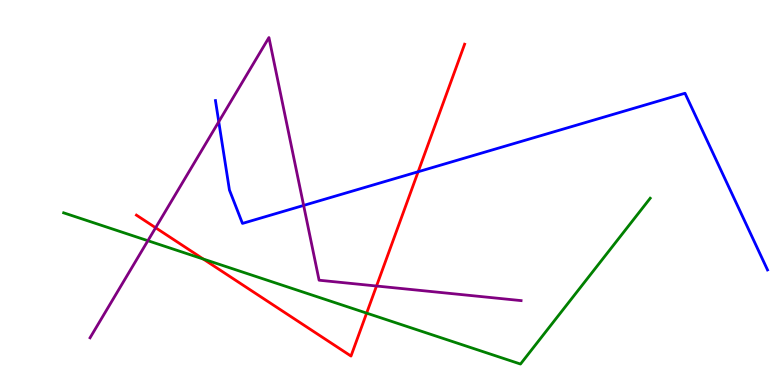[{'lines': ['blue', 'red'], 'intersections': [{'x': 5.4, 'y': 5.54}]}, {'lines': ['green', 'red'], 'intersections': [{'x': 2.62, 'y': 3.27}, {'x': 4.73, 'y': 1.87}]}, {'lines': ['purple', 'red'], 'intersections': [{'x': 2.01, 'y': 4.08}, {'x': 4.86, 'y': 2.57}]}, {'lines': ['blue', 'green'], 'intersections': []}, {'lines': ['blue', 'purple'], 'intersections': [{'x': 2.82, 'y': 6.84}, {'x': 3.92, 'y': 4.66}]}, {'lines': ['green', 'purple'], 'intersections': [{'x': 1.91, 'y': 3.75}]}]